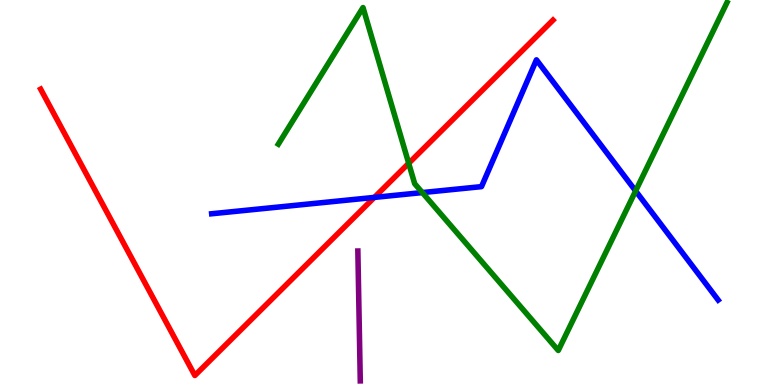[{'lines': ['blue', 'red'], 'intersections': [{'x': 4.83, 'y': 4.87}]}, {'lines': ['green', 'red'], 'intersections': [{'x': 5.27, 'y': 5.76}]}, {'lines': ['purple', 'red'], 'intersections': []}, {'lines': ['blue', 'green'], 'intersections': [{'x': 5.45, 'y': 5.0}, {'x': 8.2, 'y': 5.04}]}, {'lines': ['blue', 'purple'], 'intersections': []}, {'lines': ['green', 'purple'], 'intersections': []}]